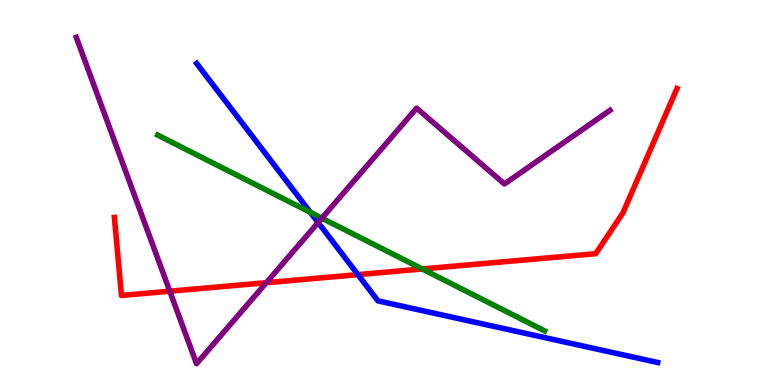[{'lines': ['blue', 'red'], 'intersections': [{'x': 4.62, 'y': 2.87}]}, {'lines': ['green', 'red'], 'intersections': [{'x': 5.45, 'y': 3.01}]}, {'lines': ['purple', 'red'], 'intersections': [{'x': 2.19, 'y': 2.44}, {'x': 3.44, 'y': 2.66}]}, {'lines': ['blue', 'green'], 'intersections': [{'x': 4.01, 'y': 4.48}]}, {'lines': ['blue', 'purple'], 'intersections': [{'x': 4.11, 'y': 4.22}]}, {'lines': ['green', 'purple'], 'intersections': [{'x': 4.15, 'y': 4.33}]}]